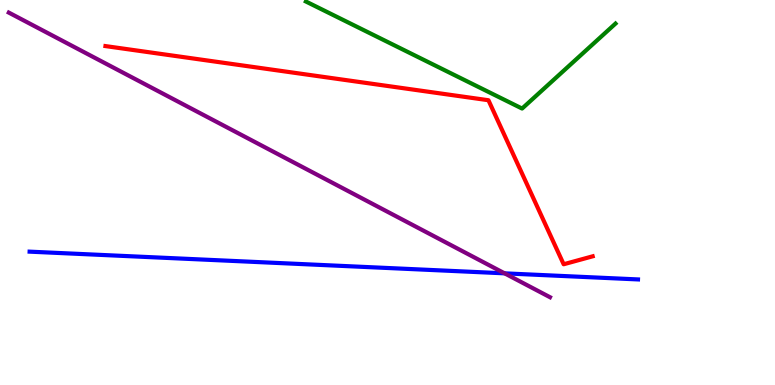[{'lines': ['blue', 'red'], 'intersections': []}, {'lines': ['green', 'red'], 'intersections': []}, {'lines': ['purple', 'red'], 'intersections': []}, {'lines': ['blue', 'green'], 'intersections': []}, {'lines': ['blue', 'purple'], 'intersections': [{'x': 6.51, 'y': 2.9}]}, {'lines': ['green', 'purple'], 'intersections': []}]